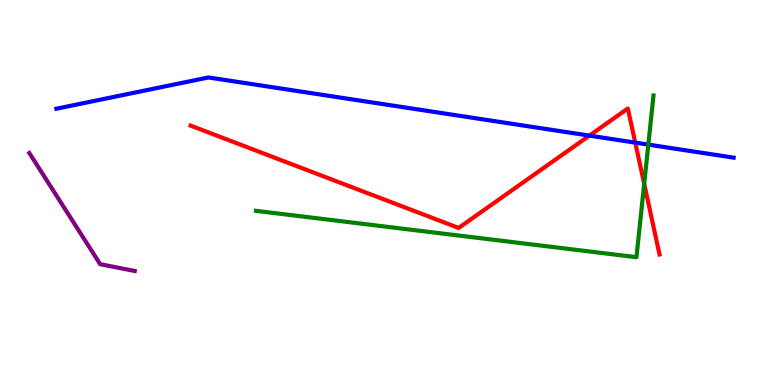[{'lines': ['blue', 'red'], 'intersections': [{'x': 7.61, 'y': 6.48}, {'x': 8.2, 'y': 6.3}]}, {'lines': ['green', 'red'], 'intersections': [{'x': 8.31, 'y': 5.23}]}, {'lines': ['purple', 'red'], 'intersections': []}, {'lines': ['blue', 'green'], 'intersections': [{'x': 8.37, 'y': 6.24}]}, {'lines': ['blue', 'purple'], 'intersections': []}, {'lines': ['green', 'purple'], 'intersections': []}]